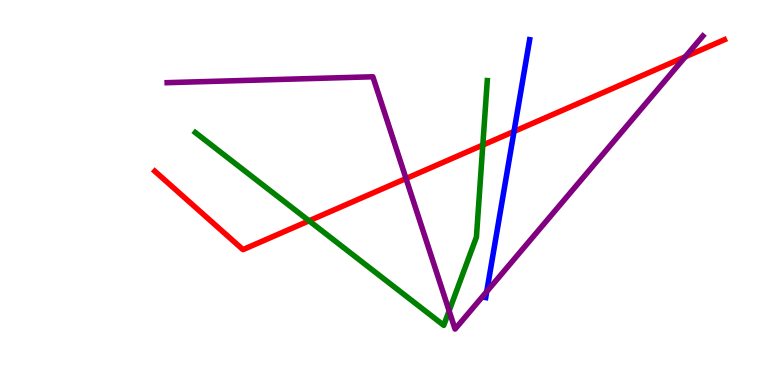[{'lines': ['blue', 'red'], 'intersections': [{'x': 6.63, 'y': 6.59}]}, {'lines': ['green', 'red'], 'intersections': [{'x': 3.99, 'y': 4.26}, {'x': 6.23, 'y': 6.23}]}, {'lines': ['purple', 'red'], 'intersections': [{'x': 5.24, 'y': 5.36}, {'x': 8.84, 'y': 8.53}]}, {'lines': ['blue', 'green'], 'intersections': []}, {'lines': ['blue', 'purple'], 'intersections': [{'x': 6.28, 'y': 2.43}]}, {'lines': ['green', 'purple'], 'intersections': [{'x': 5.8, 'y': 1.93}]}]